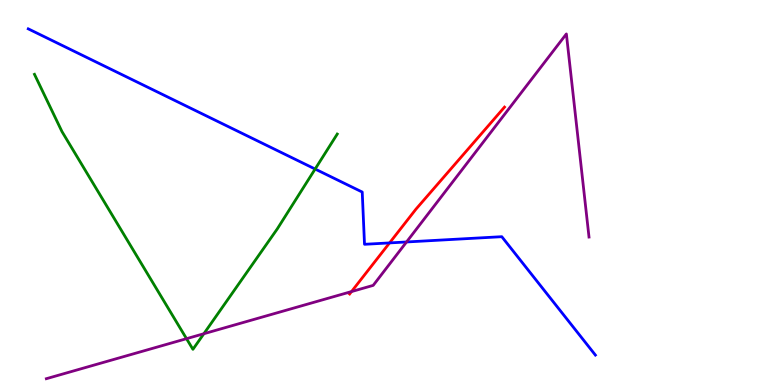[{'lines': ['blue', 'red'], 'intersections': [{'x': 5.03, 'y': 3.69}]}, {'lines': ['green', 'red'], 'intersections': []}, {'lines': ['purple', 'red'], 'intersections': [{'x': 4.54, 'y': 2.43}]}, {'lines': ['blue', 'green'], 'intersections': [{'x': 4.07, 'y': 5.61}]}, {'lines': ['blue', 'purple'], 'intersections': [{'x': 5.25, 'y': 3.72}]}, {'lines': ['green', 'purple'], 'intersections': [{'x': 2.41, 'y': 1.2}, {'x': 2.63, 'y': 1.33}]}]